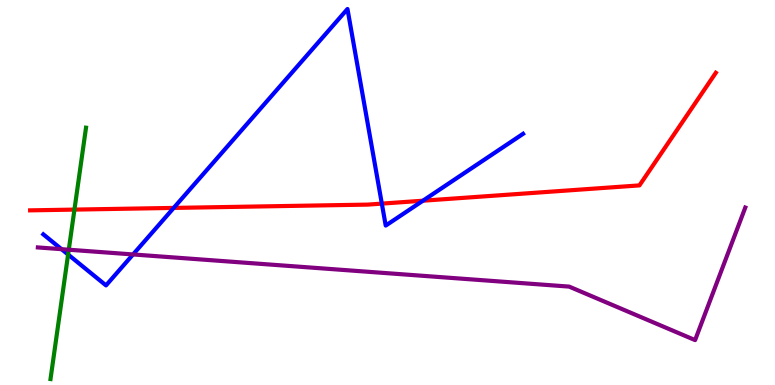[{'lines': ['blue', 'red'], 'intersections': [{'x': 2.24, 'y': 4.6}, {'x': 4.93, 'y': 4.71}, {'x': 5.46, 'y': 4.79}]}, {'lines': ['green', 'red'], 'intersections': [{'x': 0.961, 'y': 4.56}]}, {'lines': ['purple', 'red'], 'intersections': []}, {'lines': ['blue', 'green'], 'intersections': [{'x': 0.879, 'y': 3.39}]}, {'lines': ['blue', 'purple'], 'intersections': [{'x': 0.794, 'y': 3.53}, {'x': 1.72, 'y': 3.39}]}, {'lines': ['green', 'purple'], 'intersections': [{'x': 0.887, 'y': 3.51}]}]